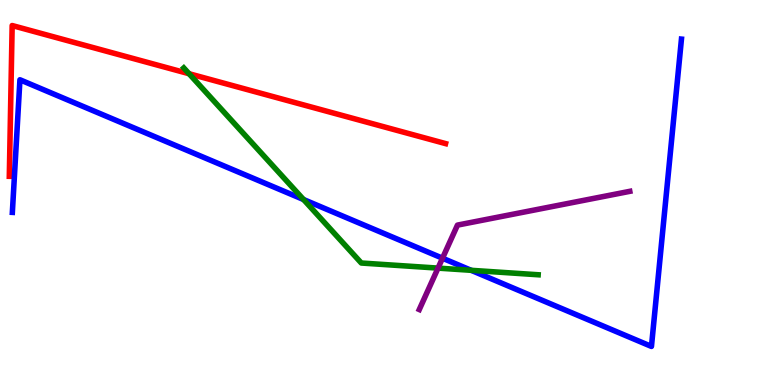[{'lines': ['blue', 'red'], 'intersections': []}, {'lines': ['green', 'red'], 'intersections': [{'x': 2.44, 'y': 8.09}]}, {'lines': ['purple', 'red'], 'intersections': []}, {'lines': ['blue', 'green'], 'intersections': [{'x': 3.92, 'y': 4.82}, {'x': 6.08, 'y': 2.98}]}, {'lines': ['blue', 'purple'], 'intersections': [{'x': 5.71, 'y': 3.29}]}, {'lines': ['green', 'purple'], 'intersections': [{'x': 5.65, 'y': 3.04}]}]